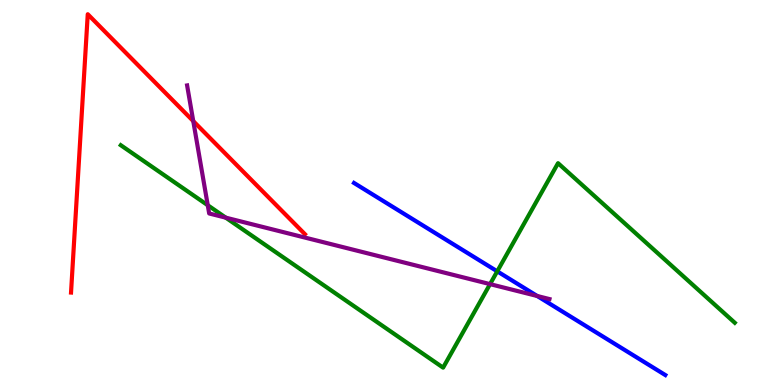[{'lines': ['blue', 'red'], 'intersections': []}, {'lines': ['green', 'red'], 'intersections': []}, {'lines': ['purple', 'red'], 'intersections': [{'x': 2.49, 'y': 6.85}]}, {'lines': ['blue', 'green'], 'intersections': [{'x': 6.42, 'y': 2.95}]}, {'lines': ['blue', 'purple'], 'intersections': [{'x': 6.93, 'y': 2.31}]}, {'lines': ['green', 'purple'], 'intersections': [{'x': 2.68, 'y': 4.67}, {'x': 2.91, 'y': 4.35}, {'x': 6.32, 'y': 2.62}]}]